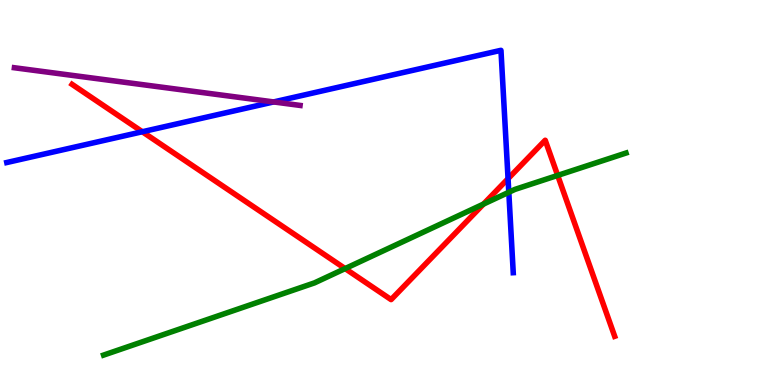[{'lines': ['blue', 'red'], 'intersections': [{'x': 1.84, 'y': 6.58}, {'x': 6.56, 'y': 5.36}]}, {'lines': ['green', 'red'], 'intersections': [{'x': 4.45, 'y': 3.02}, {'x': 6.24, 'y': 4.7}, {'x': 7.2, 'y': 5.44}]}, {'lines': ['purple', 'red'], 'intersections': []}, {'lines': ['blue', 'green'], 'intersections': [{'x': 6.57, 'y': 5.01}]}, {'lines': ['blue', 'purple'], 'intersections': [{'x': 3.53, 'y': 7.35}]}, {'lines': ['green', 'purple'], 'intersections': []}]